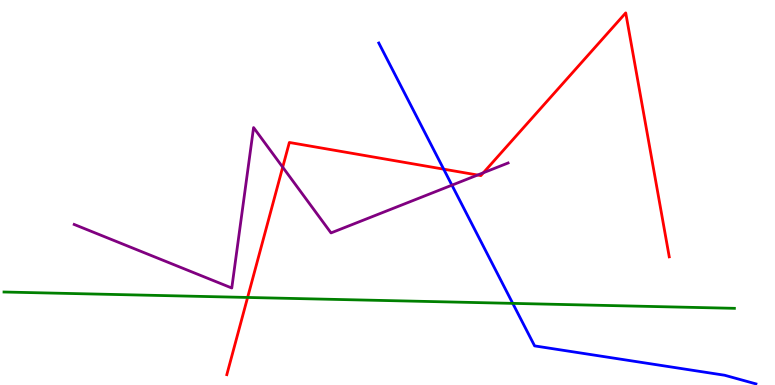[{'lines': ['blue', 'red'], 'intersections': [{'x': 5.72, 'y': 5.61}]}, {'lines': ['green', 'red'], 'intersections': [{'x': 3.19, 'y': 2.27}]}, {'lines': ['purple', 'red'], 'intersections': [{'x': 3.65, 'y': 5.66}, {'x': 6.16, 'y': 5.45}, {'x': 6.24, 'y': 5.51}]}, {'lines': ['blue', 'green'], 'intersections': [{'x': 6.62, 'y': 2.12}]}, {'lines': ['blue', 'purple'], 'intersections': [{'x': 5.83, 'y': 5.19}]}, {'lines': ['green', 'purple'], 'intersections': []}]